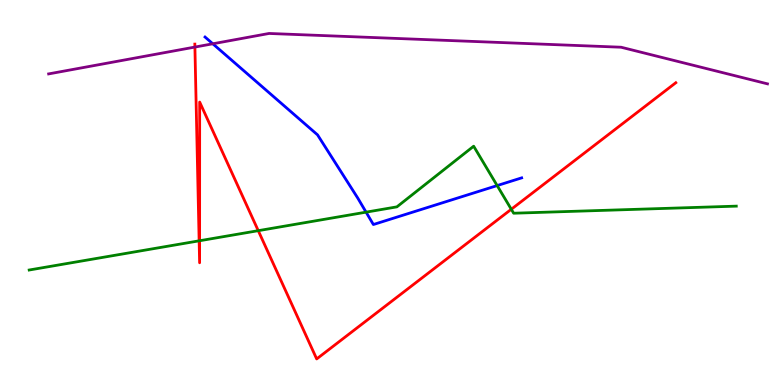[{'lines': ['blue', 'red'], 'intersections': []}, {'lines': ['green', 'red'], 'intersections': [{'x': 2.57, 'y': 3.74}, {'x': 2.58, 'y': 3.75}, {'x': 3.33, 'y': 4.01}, {'x': 6.6, 'y': 4.56}]}, {'lines': ['purple', 'red'], 'intersections': [{'x': 2.51, 'y': 8.78}]}, {'lines': ['blue', 'green'], 'intersections': [{'x': 4.72, 'y': 4.49}, {'x': 6.41, 'y': 5.18}]}, {'lines': ['blue', 'purple'], 'intersections': [{'x': 2.75, 'y': 8.86}]}, {'lines': ['green', 'purple'], 'intersections': []}]